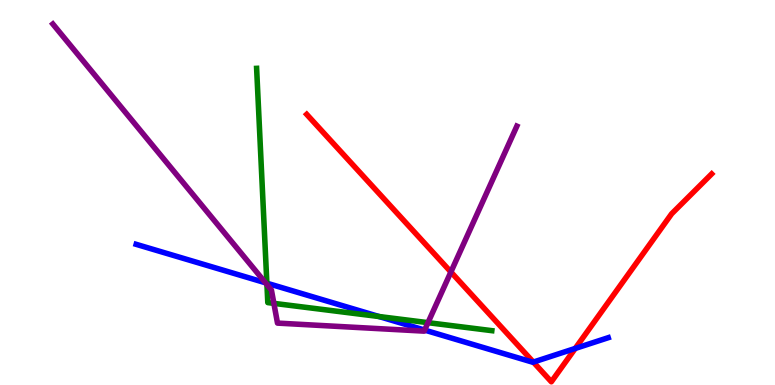[{'lines': ['blue', 'red'], 'intersections': [{'x': 6.88, 'y': 0.595}, {'x': 7.42, 'y': 0.949}]}, {'lines': ['green', 'red'], 'intersections': []}, {'lines': ['purple', 'red'], 'intersections': [{'x': 5.82, 'y': 2.94}]}, {'lines': ['blue', 'green'], 'intersections': [{'x': 3.44, 'y': 2.64}, {'x': 4.89, 'y': 1.78}]}, {'lines': ['blue', 'purple'], 'intersections': [{'x': 3.42, 'y': 2.66}, {'x': 5.48, 'y': 1.43}]}, {'lines': ['green', 'purple'], 'intersections': [{'x': 3.44, 'y': 2.61}, {'x': 3.53, 'y': 2.12}, {'x': 5.52, 'y': 1.62}]}]